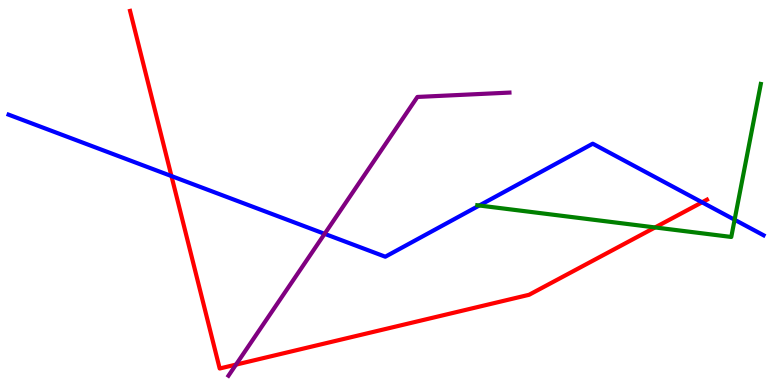[{'lines': ['blue', 'red'], 'intersections': [{'x': 2.21, 'y': 5.43}, {'x': 9.06, 'y': 4.75}]}, {'lines': ['green', 'red'], 'intersections': [{'x': 8.45, 'y': 4.09}]}, {'lines': ['purple', 'red'], 'intersections': [{'x': 3.05, 'y': 0.529}]}, {'lines': ['blue', 'green'], 'intersections': [{'x': 6.18, 'y': 4.66}, {'x': 9.48, 'y': 4.29}]}, {'lines': ['blue', 'purple'], 'intersections': [{'x': 4.19, 'y': 3.93}]}, {'lines': ['green', 'purple'], 'intersections': []}]